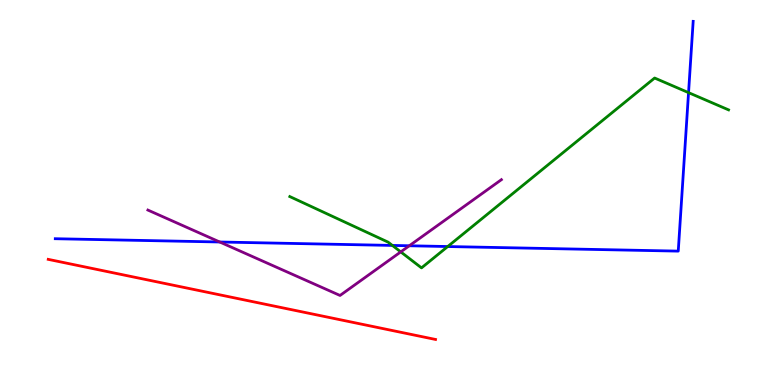[{'lines': ['blue', 'red'], 'intersections': []}, {'lines': ['green', 'red'], 'intersections': []}, {'lines': ['purple', 'red'], 'intersections': []}, {'lines': ['blue', 'green'], 'intersections': [{'x': 5.06, 'y': 3.63}, {'x': 5.78, 'y': 3.6}, {'x': 8.88, 'y': 7.59}]}, {'lines': ['blue', 'purple'], 'intersections': [{'x': 2.84, 'y': 3.71}, {'x': 5.28, 'y': 3.62}]}, {'lines': ['green', 'purple'], 'intersections': [{'x': 5.17, 'y': 3.46}]}]